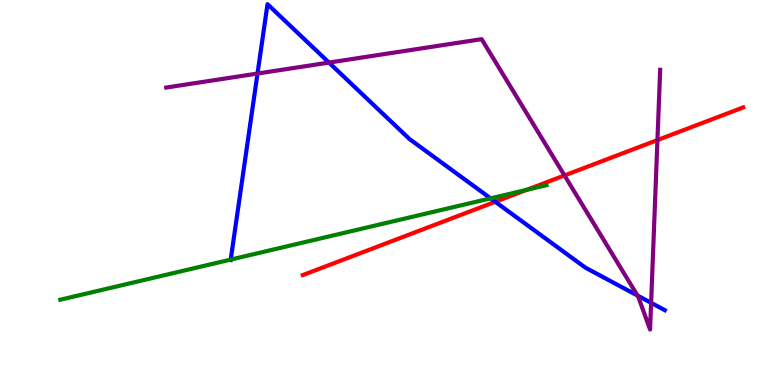[{'lines': ['blue', 'red'], 'intersections': [{'x': 6.39, 'y': 4.76}]}, {'lines': ['green', 'red'], 'intersections': [{'x': 6.8, 'y': 5.07}]}, {'lines': ['purple', 'red'], 'intersections': [{'x': 7.28, 'y': 5.44}, {'x': 8.48, 'y': 6.36}]}, {'lines': ['blue', 'green'], 'intersections': [{'x': 2.98, 'y': 3.26}, {'x': 6.33, 'y': 4.85}]}, {'lines': ['blue', 'purple'], 'intersections': [{'x': 3.32, 'y': 8.09}, {'x': 4.24, 'y': 8.37}, {'x': 8.23, 'y': 2.32}, {'x': 8.4, 'y': 2.13}]}, {'lines': ['green', 'purple'], 'intersections': []}]